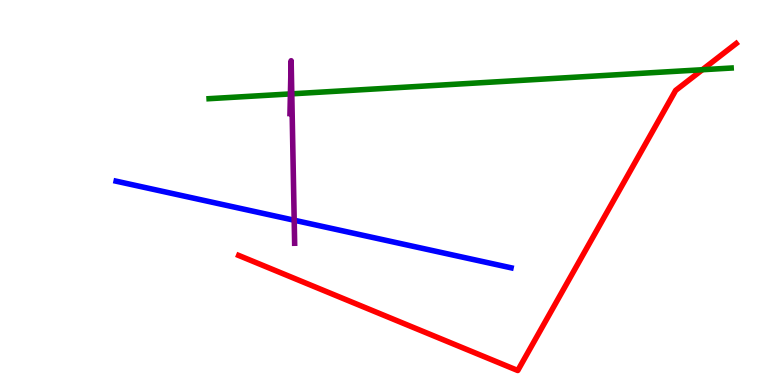[{'lines': ['blue', 'red'], 'intersections': []}, {'lines': ['green', 'red'], 'intersections': [{'x': 9.06, 'y': 8.19}]}, {'lines': ['purple', 'red'], 'intersections': []}, {'lines': ['blue', 'green'], 'intersections': []}, {'lines': ['blue', 'purple'], 'intersections': [{'x': 3.8, 'y': 4.28}]}, {'lines': ['green', 'purple'], 'intersections': [{'x': 3.75, 'y': 7.56}, {'x': 3.76, 'y': 7.56}]}]